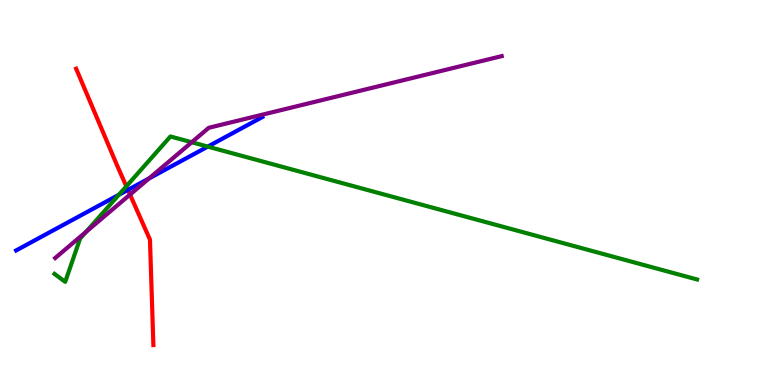[{'lines': ['blue', 'red'], 'intersections': [{'x': 1.65, 'y': 5.07}]}, {'lines': ['green', 'red'], 'intersections': [{'x': 1.63, 'y': 5.16}]}, {'lines': ['purple', 'red'], 'intersections': [{'x': 1.68, 'y': 4.95}]}, {'lines': ['blue', 'green'], 'intersections': [{'x': 1.53, 'y': 4.94}, {'x': 2.68, 'y': 6.19}]}, {'lines': ['blue', 'purple'], 'intersections': [{'x': 1.92, 'y': 5.37}]}, {'lines': ['green', 'purple'], 'intersections': [{'x': 1.11, 'y': 3.98}, {'x': 2.47, 'y': 6.31}]}]